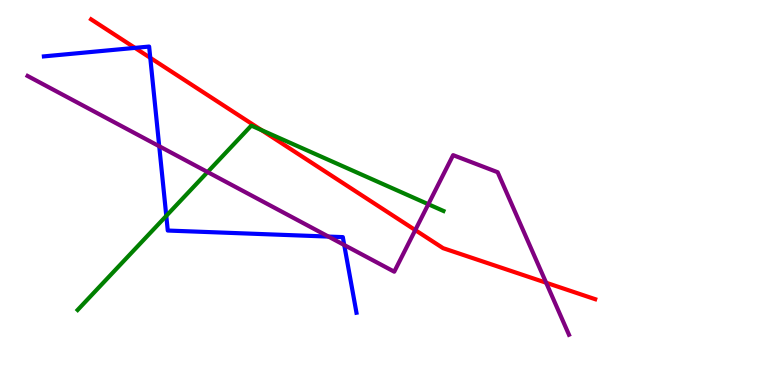[{'lines': ['blue', 'red'], 'intersections': [{'x': 1.74, 'y': 8.76}, {'x': 1.94, 'y': 8.5}]}, {'lines': ['green', 'red'], 'intersections': [{'x': 3.37, 'y': 6.62}]}, {'lines': ['purple', 'red'], 'intersections': [{'x': 5.36, 'y': 4.02}, {'x': 7.05, 'y': 2.66}]}, {'lines': ['blue', 'green'], 'intersections': [{'x': 2.15, 'y': 4.39}]}, {'lines': ['blue', 'purple'], 'intersections': [{'x': 2.05, 'y': 6.2}, {'x': 4.24, 'y': 3.86}, {'x': 4.44, 'y': 3.64}]}, {'lines': ['green', 'purple'], 'intersections': [{'x': 2.68, 'y': 5.53}, {'x': 5.53, 'y': 4.7}]}]